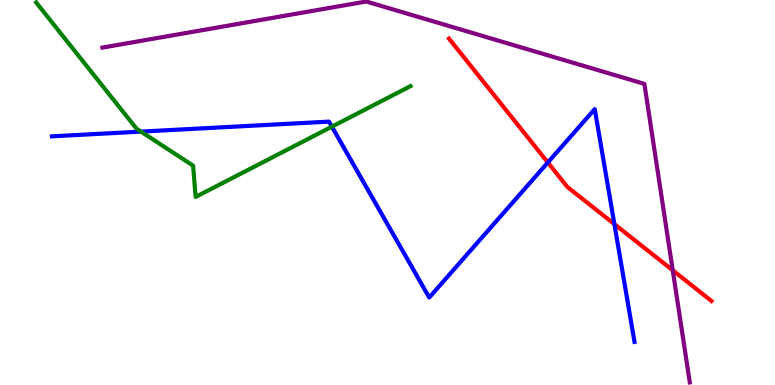[{'lines': ['blue', 'red'], 'intersections': [{'x': 7.07, 'y': 5.78}, {'x': 7.93, 'y': 4.18}]}, {'lines': ['green', 'red'], 'intersections': []}, {'lines': ['purple', 'red'], 'intersections': [{'x': 8.68, 'y': 2.98}]}, {'lines': ['blue', 'green'], 'intersections': [{'x': 1.82, 'y': 6.58}, {'x': 4.28, 'y': 6.71}]}, {'lines': ['blue', 'purple'], 'intersections': []}, {'lines': ['green', 'purple'], 'intersections': []}]